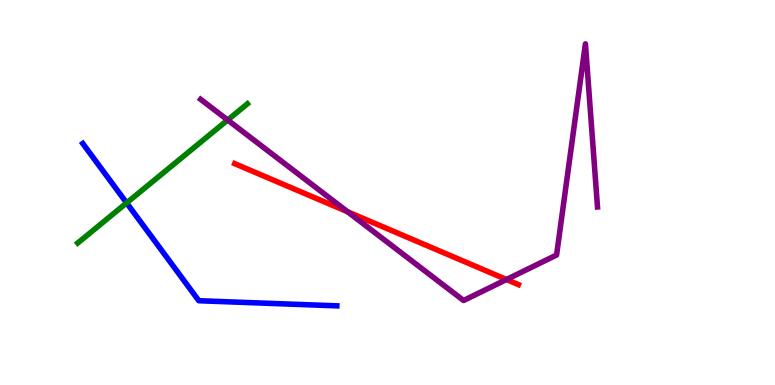[{'lines': ['blue', 'red'], 'intersections': []}, {'lines': ['green', 'red'], 'intersections': []}, {'lines': ['purple', 'red'], 'intersections': [{'x': 4.49, 'y': 4.5}, {'x': 6.54, 'y': 2.74}]}, {'lines': ['blue', 'green'], 'intersections': [{'x': 1.63, 'y': 4.73}]}, {'lines': ['blue', 'purple'], 'intersections': []}, {'lines': ['green', 'purple'], 'intersections': [{'x': 2.94, 'y': 6.88}]}]